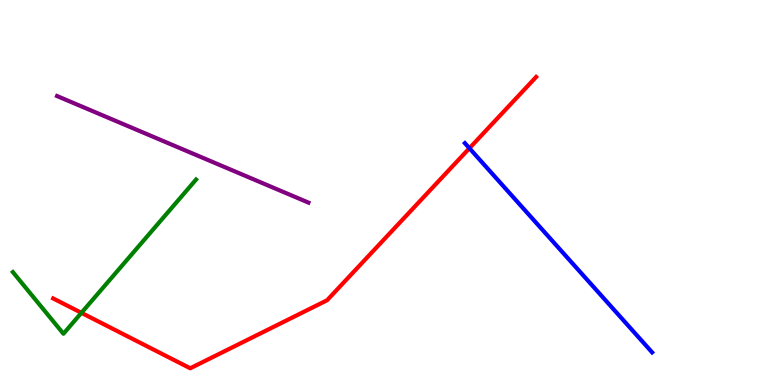[{'lines': ['blue', 'red'], 'intersections': [{'x': 6.06, 'y': 6.15}]}, {'lines': ['green', 'red'], 'intersections': [{'x': 1.05, 'y': 1.87}]}, {'lines': ['purple', 'red'], 'intersections': []}, {'lines': ['blue', 'green'], 'intersections': []}, {'lines': ['blue', 'purple'], 'intersections': []}, {'lines': ['green', 'purple'], 'intersections': []}]